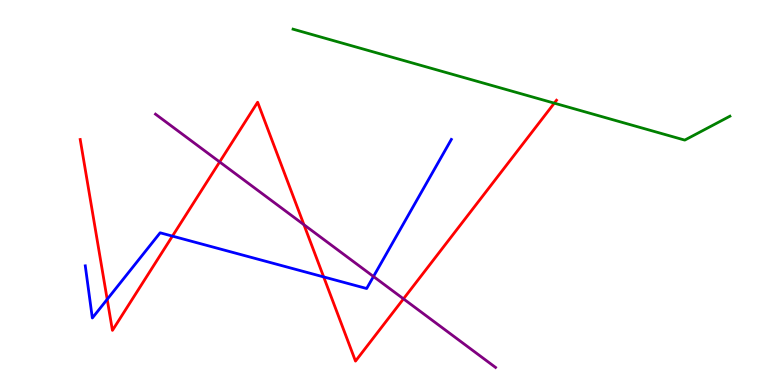[{'lines': ['blue', 'red'], 'intersections': [{'x': 1.38, 'y': 2.23}, {'x': 2.22, 'y': 3.87}, {'x': 4.18, 'y': 2.81}]}, {'lines': ['green', 'red'], 'intersections': [{'x': 7.15, 'y': 7.32}]}, {'lines': ['purple', 'red'], 'intersections': [{'x': 2.83, 'y': 5.79}, {'x': 3.92, 'y': 4.16}, {'x': 5.21, 'y': 2.24}]}, {'lines': ['blue', 'green'], 'intersections': []}, {'lines': ['blue', 'purple'], 'intersections': [{'x': 4.82, 'y': 2.82}]}, {'lines': ['green', 'purple'], 'intersections': []}]